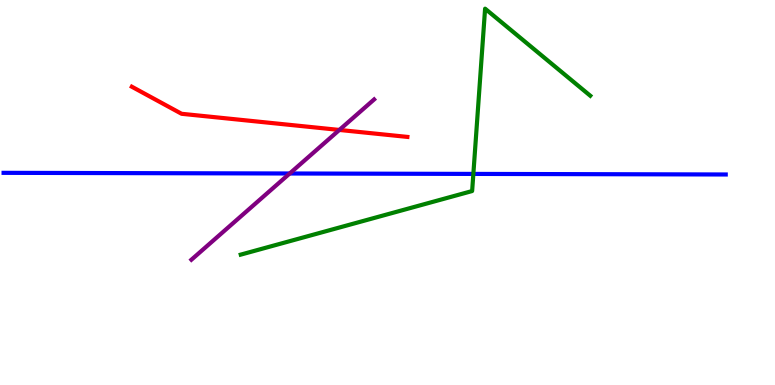[{'lines': ['blue', 'red'], 'intersections': []}, {'lines': ['green', 'red'], 'intersections': []}, {'lines': ['purple', 'red'], 'intersections': [{'x': 4.38, 'y': 6.62}]}, {'lines': ['blue', 'green'], 'intersections': [{'x': 6.11, 'y': 5.48}]}, {'lines': ['blue', 'purple'], 'intersections': [{'x': 3.74, 'y': 5.49}]}, {'lines': ['green', 'purple'], 'intersections': []}]